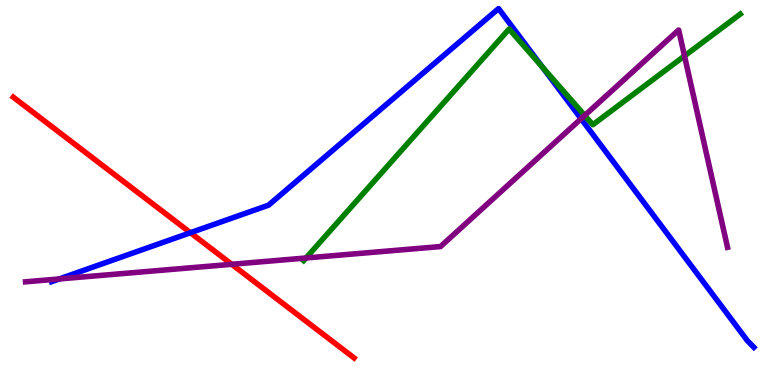[{'lines': ['blue', 'red'], 'intersections': [{'x': 2.46, 'y': 3.96}]}, {'lines': ['green', 'red'], 'intersections': []}, {'lines': ['purple', 'red'], 'intersections': [{'x': 2.99, 'y': 3.14}]}, {'lines': ['blue', 'green'], 'intersections': [{'x': 7.0, 'y': 8.26}]}, {'lines': ['blue', 'purple'], 'intersections': [{'x': 0.765, 'y': 2.75}, {'x': 7.5, 'y': 6.92}]}, {'lines': ['green', 'purple'], 'intersections': [{'x': 3.95, 'y': 3.3}, {'x': 7.54, 'y': 7.0}, {'x': 8.83, 'y': 8.55}]}]